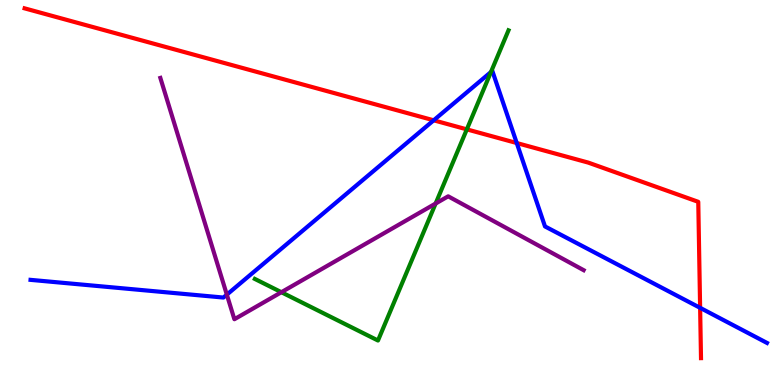[{'lines': ['blue', 'red'], 'intersections': [{'x': 5.6, 'y': 6.88}, {'x': 6.67, 'y': 6.28}, {'x': 9.03, 'y': 2.0}]}, {'lines': ['green', 'red'], 'intersections': [{'x': 6.02, 'y': 6.64}]}, {'lines': ['purple', 'red'], 'intersections': []}, {'lines': ['blue', 'green'], 'intersections': [{'x': 6.33, 'y': 8.13}]}, {'lines': ['blue', 'purple'], 'intersections': [{'x': 2.93, 'y': 2.35}]}, {'lines': ['green', 'purple'], 'intersections': [{'x': 3.63, 'y': 2.41}, {'x': 5.62, 'y': 4.71}]}]